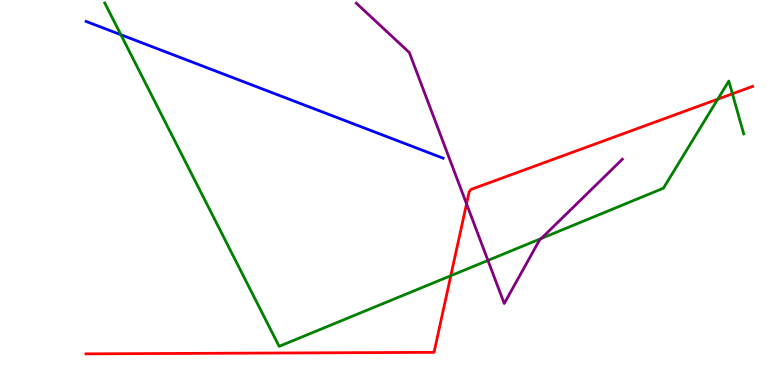[{'lines': ['blue', 'red'], 'intersections': []}, {'lines': ['green', 'red'], 'intersections': [{'x': 5.82, 'y': 2.84}, {'x': 9.26, 'y': 7.43}, {'x': 9.45, 'y': 7.56}]}, {'lines': ['purple', 'red'], 'intersections': [{'x': 6.02, 'y': 4.71}]}, {'lines': ['blue', 'green'], 'intersections': [{'x': 1.56, 'y': 9.1}]}, {'lines': ['blue', 'purple'], 'intersections': []}, {'lines': ['green', 'purple'], 'intersections': [{'x': 6.3, 'y': 3.24}, {'x': 6.98, 'y': 3.81}]}]